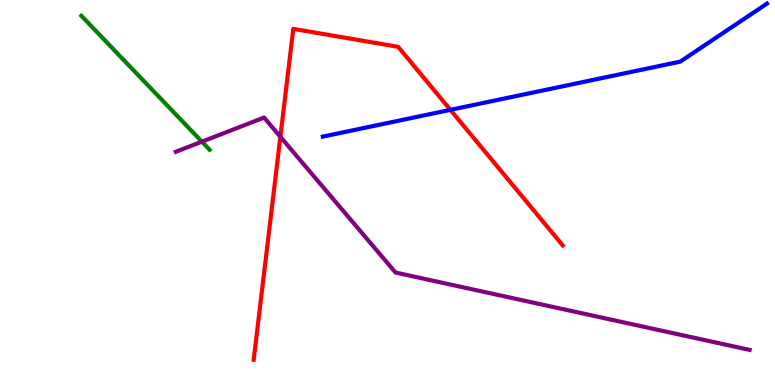[{'lines': ['blue', 'red'], 'intersections': [{'x': 5.81, 'y': 7.15}]}, {'lines': ['green', 'red'], 'intersections': []}, {'lines': ['purple', 'red'], 'intersections': [{'x': 3.62, 'y': 6.45}]}, {'lines': ['blue', 'green'], 'intersections': []}, {'lines': ['blue', 'purple'], 'intersections': []}, {'lines': ['green', 'purple'], 'intersections': [{'x': 2.61, 'y': 6.32}]}]